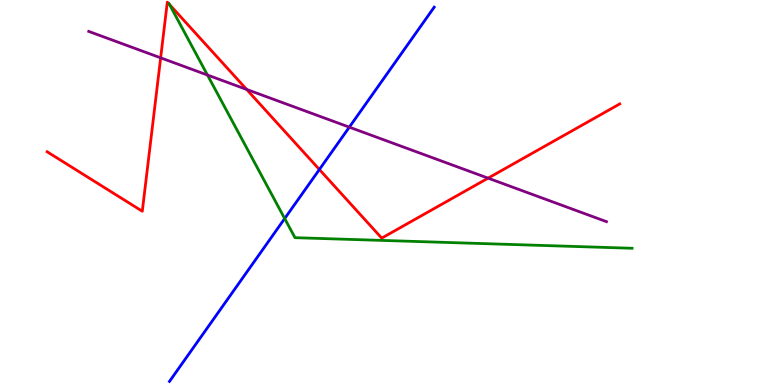[{'lines': ['blue', 'red'], 'intersections': [{'x': 4.12, 'y': 5.6}]}, {'lines': ['green', 'red'], 'intersections': [{'x': 2.19, 'y': 9.88}]}, {'lines': ['purple', 'red'], 'intersections': [{'x': 2.07, 'y': 8.5}, {'x': 3.18, 'y': 7.68}, {'x': 6.3, 'y': 5.37}]}, {'lines': ['blue', 'green'], 'intersections': [{'x': 3.67, 'y': 4.32}]}, {'lines': ['blue', 'purple'], 'intersections': [{'x': 4.51, 'y': 6.7}]}, {'lines': ['green', 'purple'], 'intersections': [{'x': 2.68, 'y': 8.05}]}]